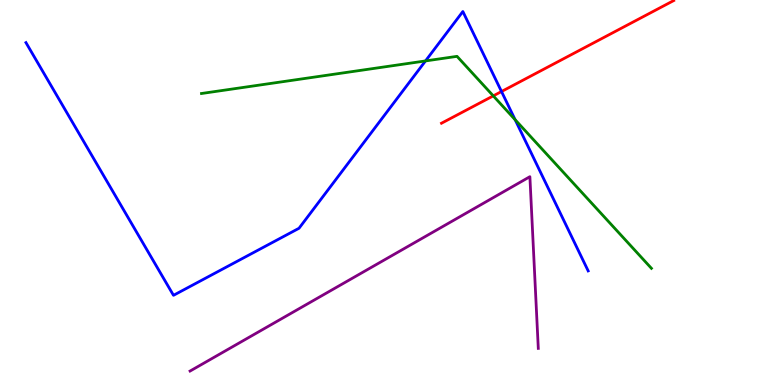[{'lines': ['blue', 'red'], 'intersections': [{'x': 6.47, 'y': 7.62}]}, {'lines': ['green', 'red'], 'intersections': [{'x': 6.36, 'y': 7.51}]}, {'lines': ['purple', 'red'], 'intersections': []}, {'lines': ['blue', 'green'], 'intersections': [{'x': 5.49, 'y': 8.42}, {'x': 6.65, 'y': 6.89}]}, {'lines': ['blue', 'purple'], 'intersections': []}, {'lines': ['green', 'purple'], 'intersections': []}]